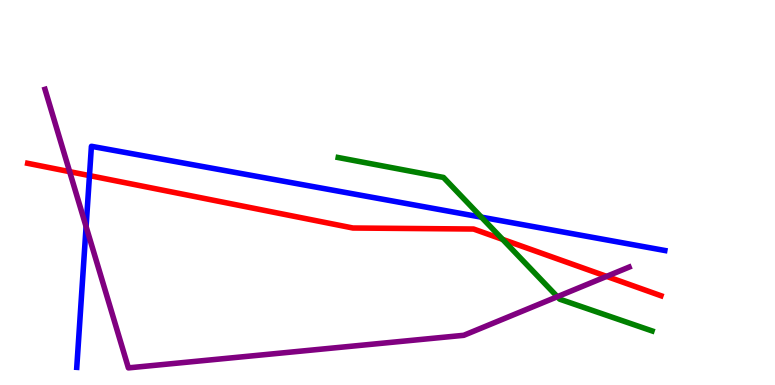[{'lines': ['blue', 'red'], 'intersections': [{'x': 1.15, 'y': 5.44}]}, {'lines': ['green', 'red'], 'intersections': [{'x': 6.49, 'y': 3.78}]}, {'lines': ['purple', 'red'], 'intersections': [{'x': 0.899, 'y': 5.54}, {'x': 7.83, 'y': 2.82}]}, {'lines': ['blue', 'green'], 'intersections': [{'x': 6.21, 'y': 4.36}]}, {'lines': ['blue', 'purple'], 'intersections': [{'x': 1.11, 'y': 4.11}]}, {'lines': ['green', 'purple'], 'intersections': [{'x': 7.19, 'y': 2.29}]}]